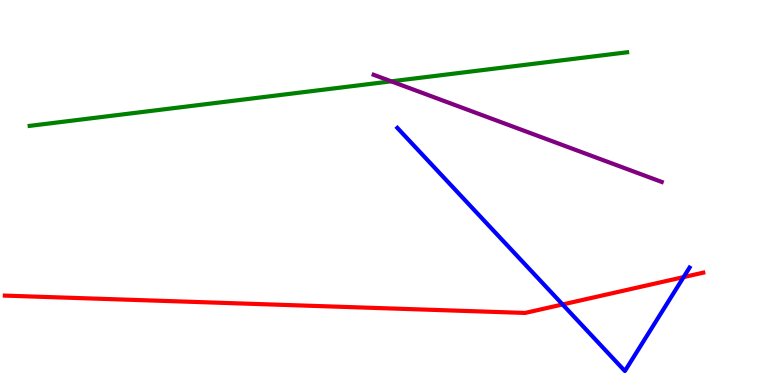[{'lines': ['blue', 'red'], 'intersections': [{'x': 7.26, 'y': 2.09}, {'x': 8.82, 'y': 2.8}]}, {'lines': ['green', 'red'], 'intersections': []}, {'lines': ['purple', 'red'], 'intersections': []}, {'lines': ['blue', 'green'], 'intersections': []}, {'lines': ['blue', 'purple'], 'intersections': []}, {'lines': ['green', 'purple'], 'intersections': [{'x': 5.05, 'y': 7.89}]}]